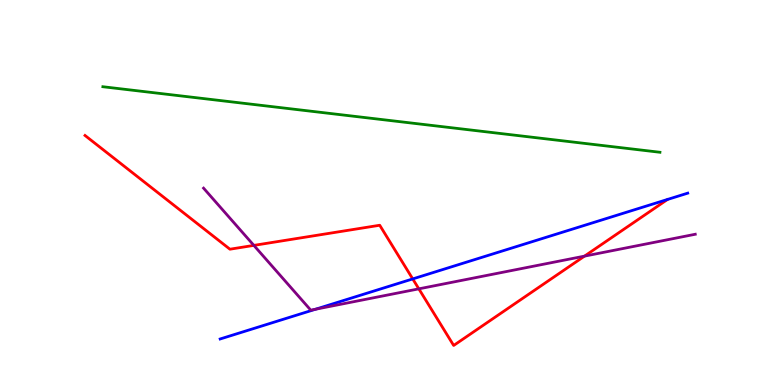[{'lines': ['blue', 'red'], 'intersections': [{'x': 5.33, 'y': 2.76}]}, {'lines': ['green', 'red'], 'intersections': []}, {'lines': ['purple', 'red'], 'intersections': [{'x': 3.28, 'y': 3.63}, {'x': 5.4, 'y': 2.5}, {'x': 7.54, 'y': 3.35}]}, {'lines': ['blue', 'green'], 'intersections': []}, {'lines': ['blue', 'purple'], 'intersections': [{'x': 4.07, 'y': 1.97}]}, {'lines': ['green', 'purple'], 'intersections': []}]